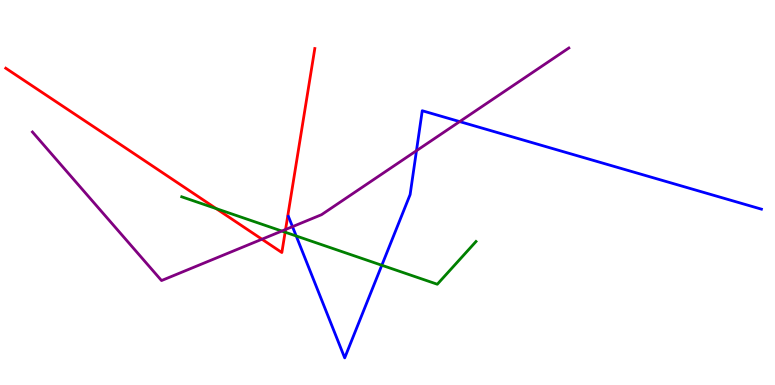[{'lines': ['blue', 'red'], 'intersections': []}, {'lines': ['green', 'red'], 'intersections': [{'x': 2.79, 'y': 4.58}, {'x': 3.68, 'y': 3.97}]}, {'lines': ['purple', 'red'], 'intersections': [{'x': 3.38, 'y': 3.79}, {'x': 3.68, 'y': 4.04}]}, {'lines': ['blue', 'green'], 'intersections': [{'x': 3.82, 'y': 3.87}, {'x': 4.93, 'y': 3.11}]}, {'lines': ['blue', 'purple'], 'intersections': [{'x': 3.77, 'y': 4.11}, {'x': 5.37, 'y': 6.09}, {'x': 5.93, 'y': 6.84}]}, {'lines': ['green', 'purple'], 'intersections': [{'x': 3.64, 'y': 4.0}]}]